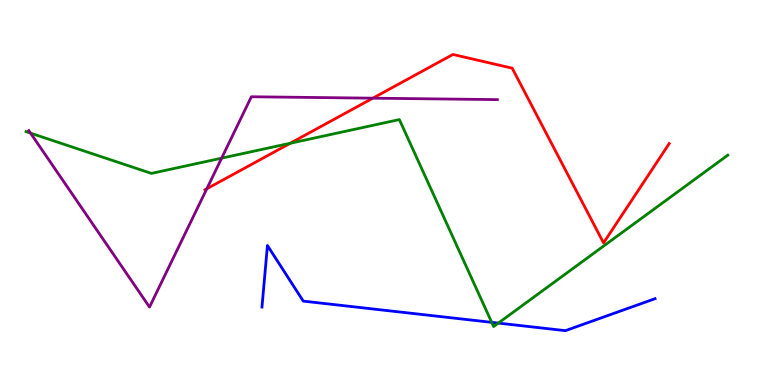[{'lines': ['blue', 'red'], 'intersections': []}, {'lines': ['green', 'red'], 'intersections': [{'x': 3.74, 'y': 6.28}]}, {'lines': ['purple', 'red'], 'intersections': [{'x': 2.67, 'y': 5.1}, {'x': 4.81, 'y': 7.45}]}, {'lines': ['blue', 'green'], 'intersections': [{'x': 6.34, 'y': 1.63}, {'x': 6.43, 'y': 1.61}]}, {'lines': ['blue', 'purple'], 'intersections': []}, {'lines': ['green', 'purple'], 'intersections': [{'x': 0.394, 'y': 6.54}, {'x': 2.86, 'y': 5.89}]}]